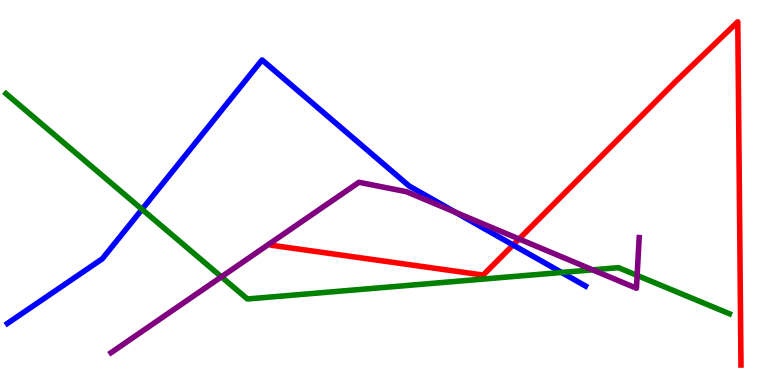[{'lines': ['blue', 'red'], 'intersections': [{'x': 6.62, 'y': 3.64}]}, {'lines': ['green', 'red'], 'intersections': []}, {'lines': ['purple', 'red'], 'intersections': [{'x': 6.7, 'y': 3.79}]}, {'lines': ['blue', 'green'], 'intersections': [{'x': 1.83, 'y': 4.56}, {'x': 7.25, 'y': 2.92}]}, {'lines': ['blue', 'purple'], 'intersections': [{'x': 5.88, 'y': 4.49}]}, {'lines': ['green', 'purple'], 'intersections': [{'x': 2.86, 'y': 2.81}, {'x': 7.65, 'y': 2.99}, {'x': 8.22, 'y': 2.85}]}]